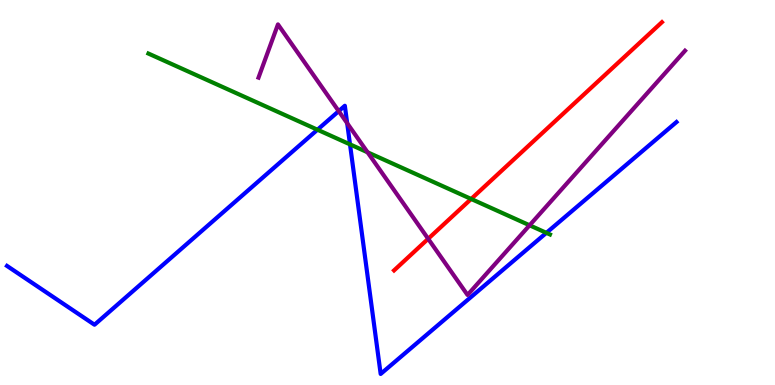[{'lines': ['blue', 'red'], 'intersections': []}, {'lines': ['green', 'red'], 'intersections': [{'x': 6.08, 'y': 4.83}]}, {'lines': ['purple', 'red'], 'intersections': [{'x': 5.52, 'y': 3.8}]}, {'lines': ['blue', 'green'], 'intersections': [{'x': 4.1, 'y': 6.63}, {'x': 4.52, 'y': 6.25}, {'x': 7.05, 'y': 3.95}]}, {'lines': ['blue', 'purple'], 'intersections': [{'x': 4.37, 'y': 7.11}, {'x': 4.48, 'y': 6.8}]}, {'lines': ['green', 'purple'], 'intersections': [{'x': 4.74, 'y': 6.04}, {'x': 6.83, 'y': 4.15}]}]